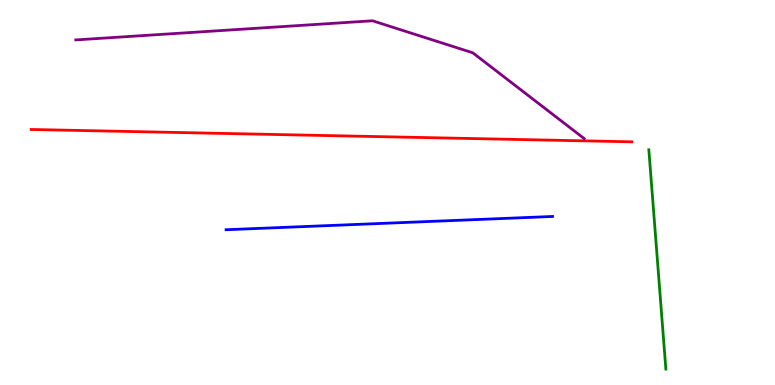[{'lines': ['blue', 'red'], 'intersections': []}, {'lines': ['green', 'red'], 'intersections': []}, {'lines': ['purple', 'red'], 'intersections': []}, {'lines': ['blue', 'green'], 'intersections': []}, {'lines': ['blue', 'purple'], 'intersections': []}, {'lines': ['green', 'purple'], 'intersections': []}]